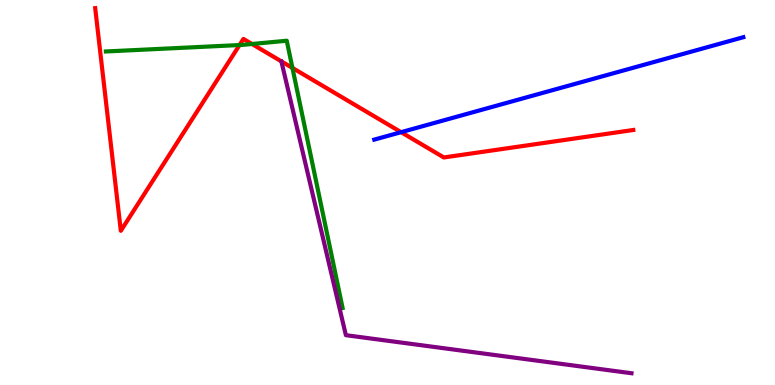[{'lines': ['blue', 'red'], 'intersections': [{'x': 5.18, 'y': 6.57}]}, {'lines': ['green', 'red'], 'intersections': [{'x': 3.09, 'y': 8.83}, {'x': 3.25, 'y': 8.86}, {'x': 3.77, 'y': 8.24}]}, {'lines': ['purple', 'red'], 'intersections': []}, {'lines': ['blue', 'green'], 'intersections': []}, {'lines': ['blue', 'purple'], 'intersections': []}, {'lines': ['green', 'purple'], 'intersections': []}]